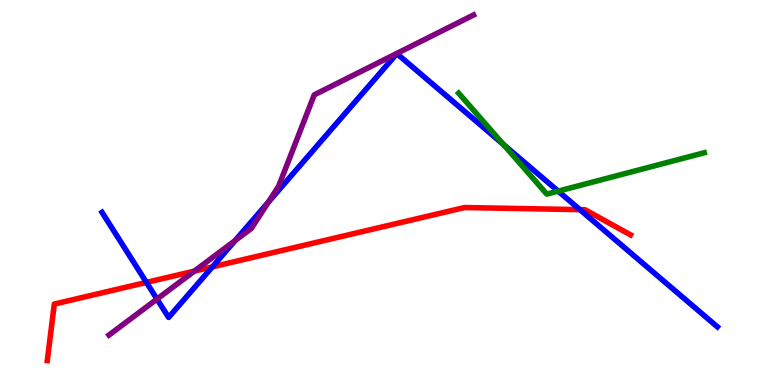[{'lines': ['blue', 'red'], 'intersections': [{'x': 1.89, 'y': 2.67}, {'x': 2.74, 'y': 3.07}, {'x': 7.48, 'y': 4.55}]}, {'lines': ['green', 'red'], 'intersections': []}, {'lines': ['purple', 'red'], 'intersections': [{'x': 2.51, 'y': 2.96}]}, {'lines': ['blue', 'green'], 'intersections': [{'x': 6.5, 'y': 6.25}, {'x': 7.2, 'y': 5.04}]}, {'lines': ['blue', 'purple'], 'intersections': [{'x': 2.03, 'y': 2.23}, {'x': 3.03, 'y': 3.75}, {'x': 3.46, 'y': 4.75}]}, {'lines': ['green', 'purple'], 'intersections': []}]